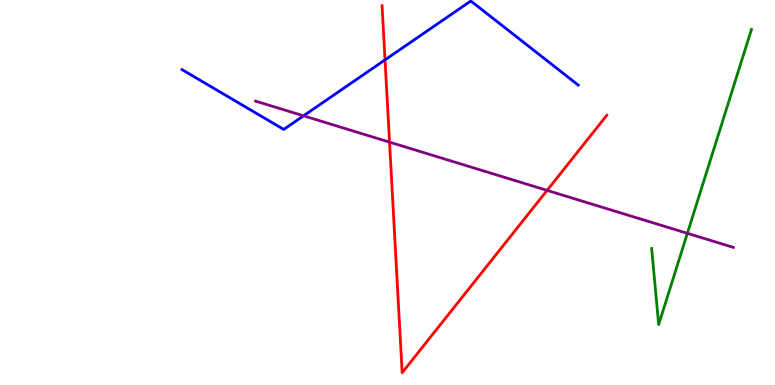[{'lines': ['blue', 'red'], 'intersections': [{'x': 4.97, 'y': 8.44}]}, {'lines': ['green', 'red'], 'intersections': []}, {'lines': ['purple', 'red'], 'intersections': [{'x': 5.03, 'y': 6.31}, {'x': 7.06, 'y': 5.06}]}, {'lines': ['blue', 'green'], 'intersections': []}, {'lines': ['blue', 'purple'], 'intersections': [{'x': 3.92, 'y': 6.99}]}, {'lines': ['green', 'purple'], 'intersections': [{'x': 8.87, 'y': 3.94}]}]